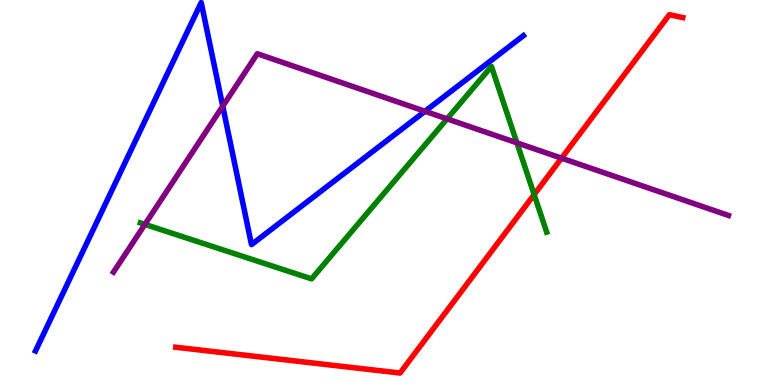[{'lines': ['blue', 'red'], 'intersections': []}, {'lines': ['green', 'red'], 'intersections': [{'x': 6.89, 'y': 4.95}]}, {'lines': ['purple', 'red'], 'intersections': [{'x': 7.25, 'y': 5.89}]}, {'lines': ['blue', 'green'], 'intersections': []}, {'lines': ['blue', 'purple'], 'intersections': [{'x': 2.87, 'y': 7.24}, {'x': 5.48, 'y': 7.11}]}, {'lines': ['green', 'purple'], 'intersections': [{'x': 1.87, 'y': 4.17}, {'x': 5.77, 'y': 6.91}, {'x': 6.67, 'y': 6.29}]}]